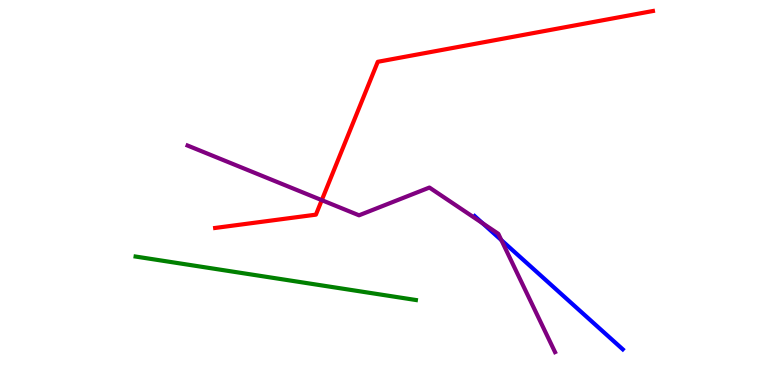[{'lines': ['blue', 'red'], 'intersections': []}, {'lines': ['green', 'red'], 'intersections': []}, {'lines': ['purple', 'red'], 'intersections': [{'x': 4.15, 'y': 4.8}]}, {'lines': ['blue', 'green'], 'intersections': []}, {'lines': ['blue', 'purple'], 'intersections': [{'x': 6.23, 'y': 4.2}, {'x': 6.47, 'y': 3.76}]}, {'lines': ['green', 'purple'], 'intersections': []}]